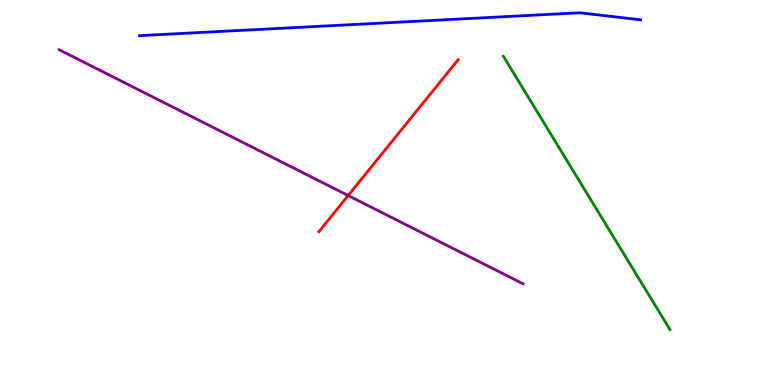[{'lines': ['blue', 'red'], 'intersections': []}, {'lines': ['green', 'red'], 'intersections': []}, {'lines': ['purple', 'red'], 'intersections': [{'x': 4.49, 'y': 4.92}]}, {'lines': ['blue', 'green'], 'intersections': []}, {'lines': ['blue', 'purple'], 'intersections': []}, {'lines': ['green', 'purple'], 'intersections': []}]